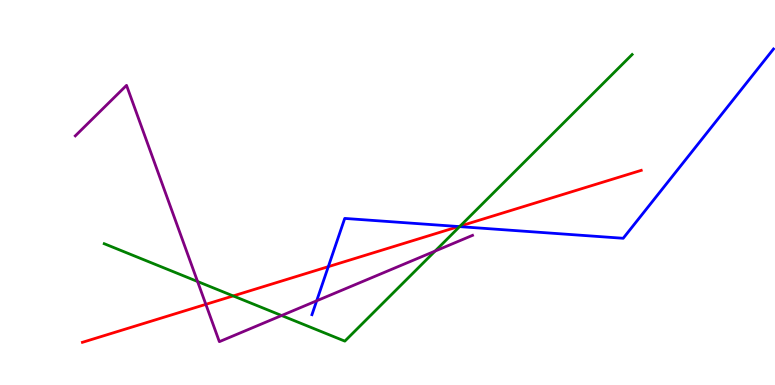[{'lines': ['blue', 'red'], 'intersections': [{'x': 4.24, 'y': 3.07}, {'x': 5.92, 'y': 4.12}]}, {'lines': ['green', 'red'], 'intersections': [{'x': 3.01, 'y': 2.31}, {'x': 5.94, 'y': 4.13}]}, {'lines': ['purple', 'red'], 'intersections': [{'x': 2.66, 'y': 2.09}]}, {'lines': ['blue', 'green'], 'intersections': [{'x': 5.93, 'y': 4.11}]}, {'lines': ['blue', 'purple'], 'intersections': [{'x': 4.09, 'y': 2.19}]}, {'lines': ['green', 'purple'], 'intersections': [{'x': 2.55, 'y': 2.69}, {'x': 3.63, 'y': 1.8}, {'x': 5.61, 'y': 3.48}]}]